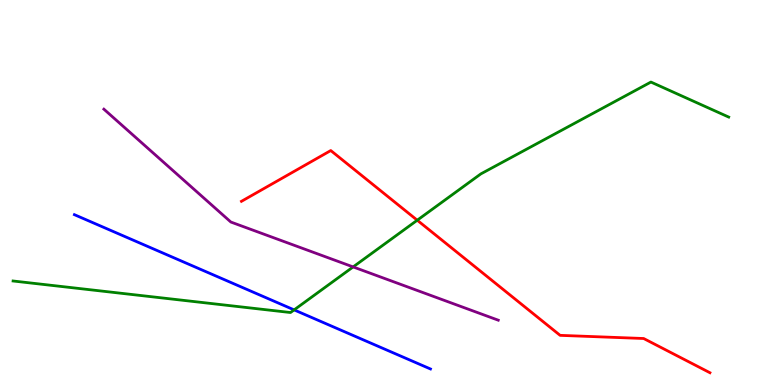[{'lines': ['blue', 'red'], 'intersections': []}, {'lines': ['green', 'red'], 'intersections': [{'x': 5.38, 'y': 4.28}]}, {'lines': ['purple', 'red'], 'intersections': []}, {'lines': ['blue', 'green'], 'intersections': [{'x': 3.8, 'y': 1.95}]}, {'lines': ['blue', 'purple'], 'intersections': []}, {'lines': ['green', 'purple'], 'intersections': [{'x': 4.56, 'y': 3.07}]}]